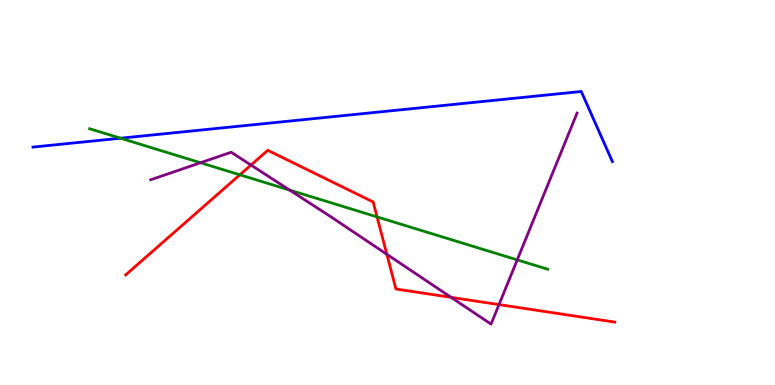[{'lines': ['blue', 'red'], 'intersections': []}, {'lines': ['green', 'red'], 'intersections': [{'x': 3.09, 'y': 5.46}, {'x': 4.87, 'y': 4.37}]}, {'lines': ['purple', 'red'], 'intersections': [{'x': 3.24, 'y': 5.71}, {'x': 4.99, 'y': 3.39}, {'x': 5.82, 'y': 2.28}, {'x': 6.44, 'y': 2.09}]}, {'lines': ['blue', 'green'], 'intersections': [{'x': 1.56, 'y': 6.41}]}, {'lines': ['blue', 'purple'], 'intersections': []}, {'lines': ['green', 'purple'], 'intersections': [{'x': 2.59, 'y': 5.77}, {'x': 3.74, 'y': 5.06}, {'x': 6.67, 'y': 3.25}]}]